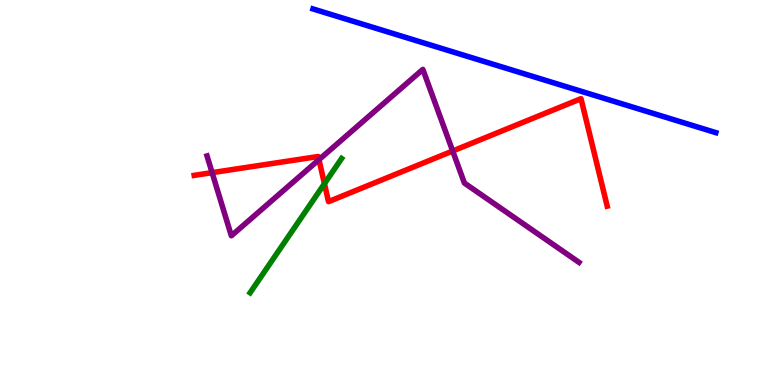[{'lines': ['blue', 'red'], 'intersections': []}, {'lines': ['green', 'red'], 'intersections': [{'x': 4.19, 'y': 5.23}]}, {'lines': ['purple', 'red'], 'intersections': [{'x': 2.74, 'y': 5.52}, {'x': 4.12, 'y': 5.85}, {'x': 5.84, 'y': 6.08}]}, {'lines': ['blue', 'green'], 'intersections': []}, {'lines': ['blue', 'purple'], 'intersections': []}, {'lines': ['green', 'purple'], 'intersections': []}]